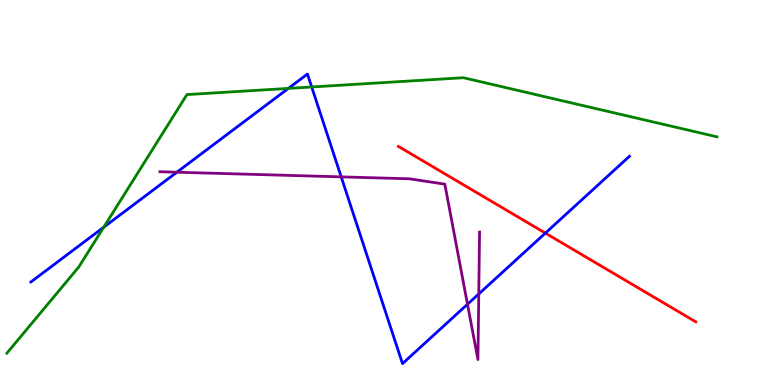[{'lines': ['blue', 'red'], 'intersections': [{'x': 7.04, 'y': 3.95}]}, {'lines': ['green', 'red'], 'intersections': []}, {'lines': ['purple', 'red'], 'intersections': []}, {'lines': ['blue', 'green'], 'intersections': [{'x': 1.34, 'y': 4.1}, {'x': 3.72, 'y': 7.7}, {'x': 4.02, 'y': 7.74}]}, {'lines': ['blue', 'purple'], 'intersections': [{'x': 2.28, 'y': 5.53}, {'x': 4.4, 'y': 5.41}, {'x': 6.03, 'y': 2.1}, {'x': 6.18, 'y': 2.37}]}, {'lines': ['green', 'purple'], 'intersections': []}]